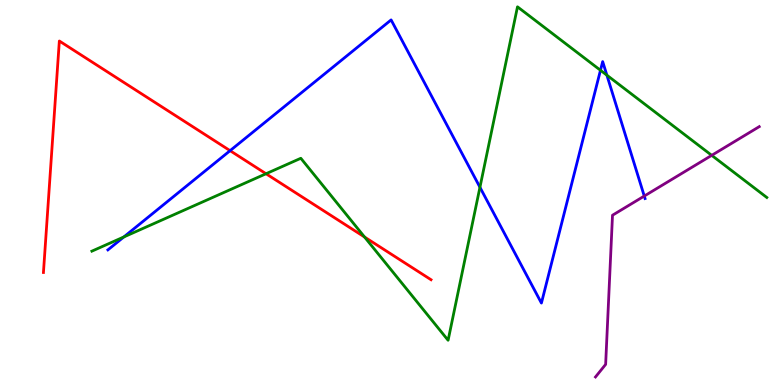[{'lines': ['blue', 'red'], 'intersections': [{'x': 2.97, 'y': 6.09}]}, {'lines': ['green', 'red'], 'intersections': [{'x': 3.43, 'y': 5.49}, {'x': 4.7, 'y': 3.84}]}, {'lines': ['purple', 'red'], 'intersections': []}, {'lines': ['blue', 'green'], 'intersections': [{'x': 1.6, 'y': 3.85}, {'x': 6.19, 'y': 5.14}, {'x': 7.75, 'y': 8.17}, {'x': 7.83, 'y': 8.05}]}, {'lines': ['blue', 'purple'], 'intersections': [{'x': 8.31, 'y': 4.91}]}, {'lines': ['green', 'purple'], 'intersections': [{'x': 9.18, 'y': 5.97}]}]